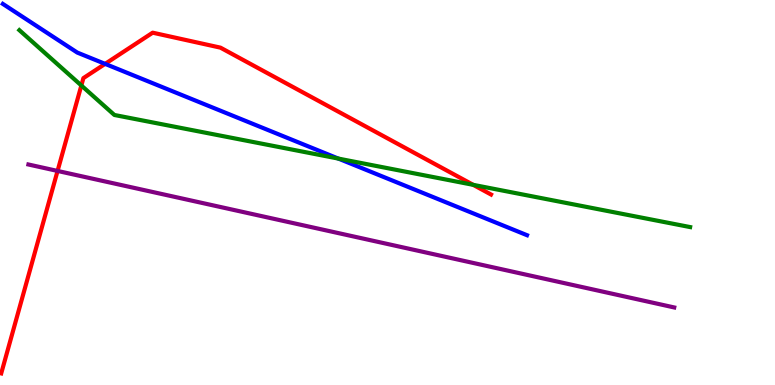[{'lines': ['blue', 'red'], 'intersections': [{'x': 1.36, 'y': 8.34}]}, {'lines': ['green', 'red'], 'intersections': [{'x': 1.05, 'y': 7.78}, {'x': 6.11, 'y': 5.2}]}, {'lines': ['purple', 'red'], 'intersections': [{'x': 0.743, 'y': 5.56}]}, {'lines': ['blue', 'green'], 'intersections': [{'x': 4.37, 'y': 5.88}]}, {'lines': ['blue', 'purple'], 'intersections': []}, {'lines': ['green', 'purple'], 'intersections': []}]